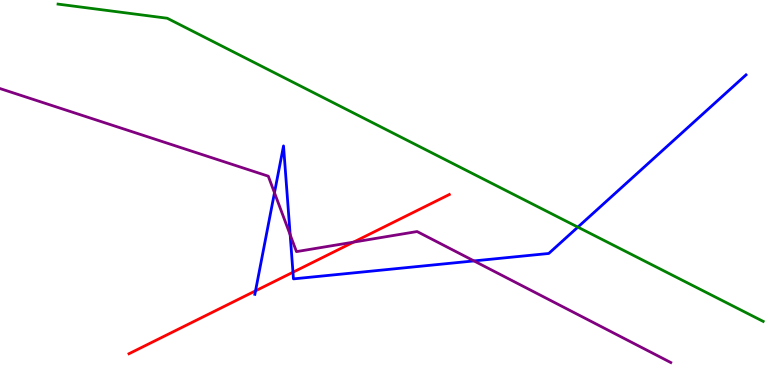[{'lines': ['blue', 'red'], 'intersections': [{'x': 3.3, 'y': 2.45}, {'x': 3.78, 'y': 2.93}]}, {'lines': ['green', 'red'], 'intersections': []}, {'lines': ['purple', 'red'], 'intersections': [{'x': 4.56, 'y': 3.71}]}, {'lines': ['blue', 'green'], 'intersections': [{'x': 7.46, 'y': 4.1}]}, {'lines': ['blue', 'purple'], 'intersections': [{'x': 3.54, 'y': 4.99}, {'x': 3.74, 'y': 3.9}, {'x': 6.12, 'y': 3.22}]}, {'lines': ['green', 'purple'], 'intersections': []}]